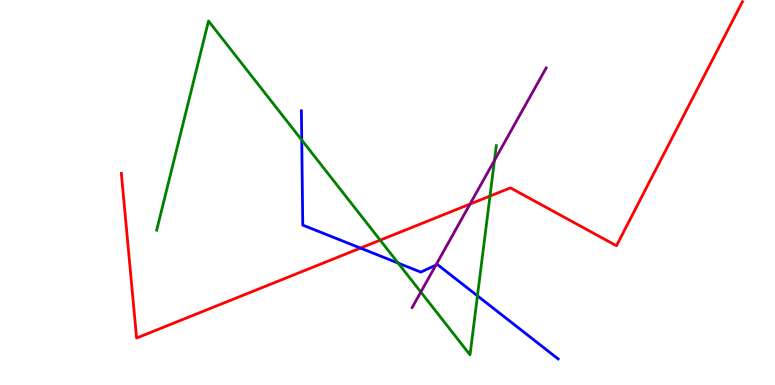[{'lines': ['blue', 'red'], 'intersections': [{'x': 4.65, 'y': 3.56}]}, {'lines': ['green', 'red'], 'intersections': [{'x': 4.91, 'y': 3.76}, {'x': 6.32, 'y': 4.91}]}, {'lines': ['purple', 'red'], 'intersections': [{'x': 6.06, 'y': 4.7}]}, {'lines': ['blue', 'green'], 'intersections': [{'x': 3.89, 'y': 6.36}, {'x': 5.14, 'y': 3.17}, {'x': 6.16, 'y': 2.32}]}, {'lines': ['blue', 'purple'], 'intersections': [{'x': 5.62, 'y': 3.11}]}, {'lines': ['green', 'purple'], 'intersections': [{'x': 5.43, 'y': 2.41}, {'x': 6.38, 'y': 5.83}]}]